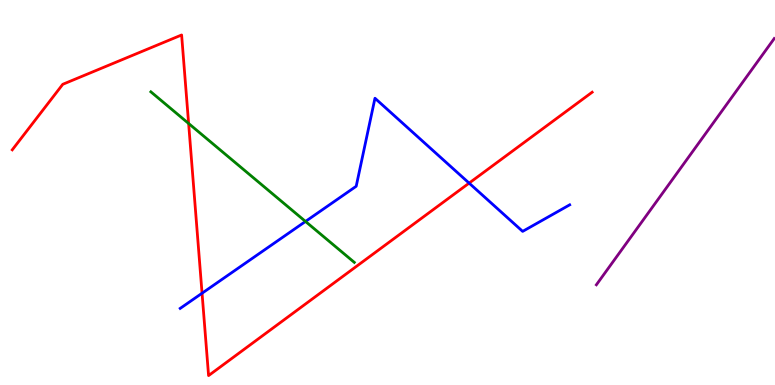[{'lines': ['blue', 'red'], 'intersections': [{'x': 2.61, 'y': 2.38}, {'x': 6.05, 'y': 5.24}]}, {'lines': ['green', 'red'], 'intersections': [{'x': 2.43, 'y': 6.79}]}, {'lines': ['purple', 'red'], 'intersections': []}, {'lines': ['blue', 'green'], 'intersections': [{'x': 3.94, 'y': 4.25}]}, {'lines': ['blue', 'purple'], 'intersections': []}, {'lines': ['green', 'purple'], 'intersections': []}]